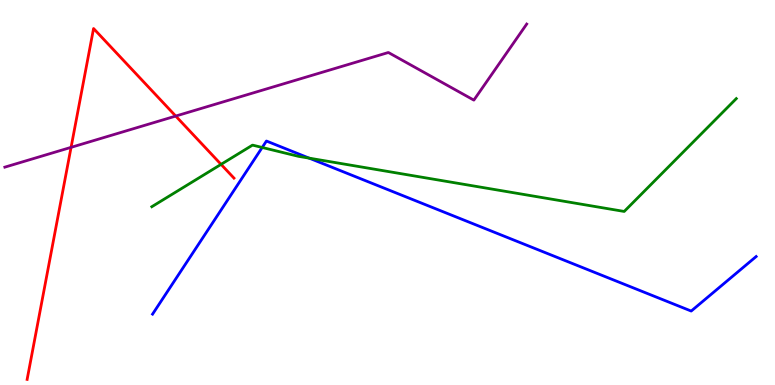[{'lines': ['blue', 'red'], 'intersections': []}, {'lines': ['green', 'red'], 'intersections': [{'x': 2.85, 'y': 5.73}]}, {'lines': ['purple', 'red'], 'intersections': [{'x': 0.917, 'y': 6.17}, {'x': 2.27, 'y': 6.99}]}, {'lines': ['blue', 'green'], 'intersections': [{'x': 3.38, 'y': 6.17}, {'x': 3.99, 'y': 5.89}]}, {'lines': ['blue', 'purple'], 'intersections': []}, {'lines': ['green', 'purple'], 'intersections': []}]